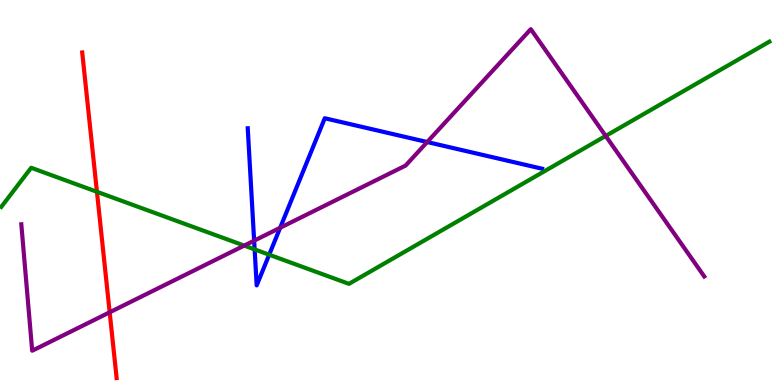[{'lines': ['blue', 'red'], 'intersections': []}, {'lines': ['green', 'red'], 'intersections': [{'x': 1.25, 'y': 5.02}]}, {'lines': ['purple', 'red'], 'intersections': [{'x': 1.42, 'y': 1.89}]}, {'lines': ['blue', 'green'], 'intersections': [{'x': 3.29, 'y': 3.52}, {'x': 3.47, 'y': 3.38}]}, {'lines': ['blue', 'purple'], 'intersections': [{'x': 3.28, 'y': 3.75}, {'x': 3.61, 'y': 4.08}, {'x': 5.51, 'y': 6.31}]}, {'lines': ['green', 'purple'], 'intersections': [{'x': 3.15, 'y': 3.62}, {'x': 7.82, 'y': 6.47}]}]